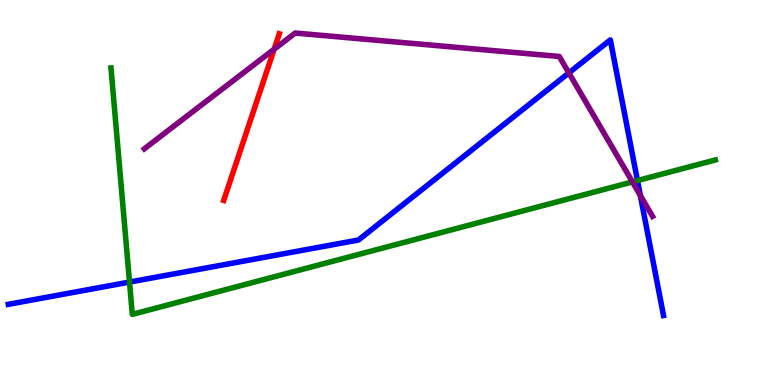[{'lines': ['blue', 'red'], 'intersections': []}, {'lines': ['green', 'red'], 'intersections': []}, {'lines': ['purple', 'red'], 'intersections': [{'x': 3.54, 'y': 8.72}]}, {'lines': ['blue', 'green'], 'intersections': [{'x': 1.67, 'y': 2.67}, {'x': 8.23, 'y': 5.31}]}, {'lines': ['blue', 'purple'], 'intersections': [{'x': 7.34, 'y': 8.11}, {'x': 8.26, 'y': 4.92}]}, {'lines': ['green', 'purple'], 'intersections': [{'x': 8.16, 'y': 5.28}]}]